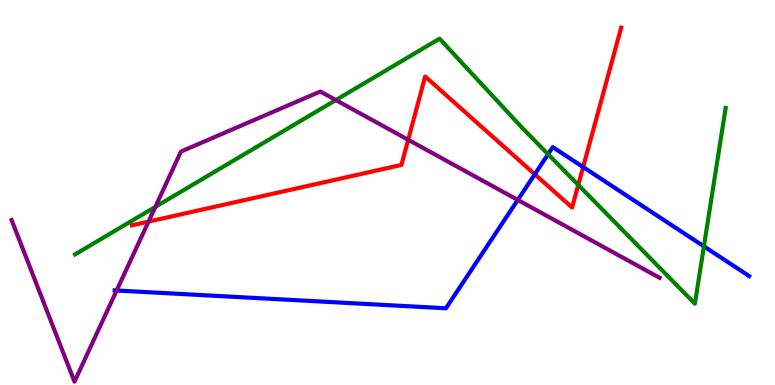[{'lines': ['blue', 'red'], 'intersections': [{'x': 6.9, 'y': 5.47}, {'x': 7.52, 'y': 5.66}]}, {'lines': ['green', 'red'], 'intersections': [{'x': 7.46, 'y': 5.2}]}, {'lines': ['purple', 'red'], 'intersections': [{'x': 1.92, 'y': 4.24}, {'x': 5.27, 'y': 6.37}]}, {'lines': ['blue', 'green'], 'intersections': [{'x': 7.07, 'y': 5.99}, {'x': 9.08, 'y': 3.6}]}, {'lines': ['blue', 'purple'], 'intersections': [{'x': 1.51, 'y': 2.45}, {'x': 6.68, 'y': 4.81}]}, {'lines': ['green', 'purple'], 'intersections': [{'x': 2.0, 'y': 4.63}, {'x': 4.33, 'y': 7.4}]}]